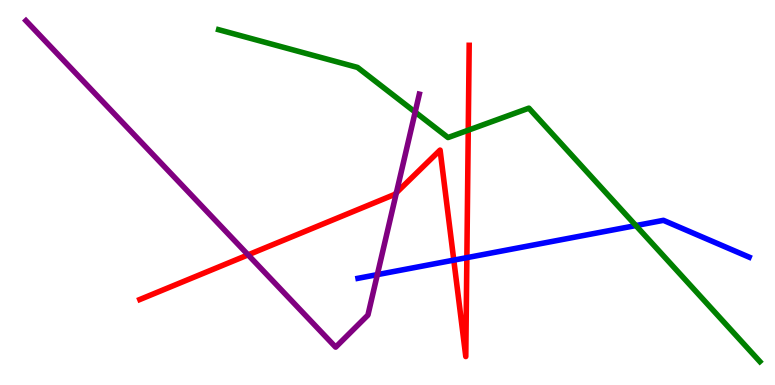[{'lines': ['blue', 'red'], 'intersections': [{'x': 5.86, 'y': 3.24}, {'x': 6.02, 'y': 3.31}]}, {'lines': ['green', 'red'], 'intersections': [{'x': 6.04, 'y': 6.62}]}, {'lines': ['purple', 'red'], 'intersections': [{'x': 3.2, 'y': 3.38}, {'x': 5.11, 'y': 4.99}]}, {'lines': ['blue', 'green'], 'intersections': [{'x': 8.2, 'y': 4.14}]}, {'lines': ['blue', 'purple'], 'intersections': [{'x': 4.87, 'y': 2.87}]}, {'lines': ['green', 'purple'], 'intersections': [{'x': 5.36, 'y': 7.09}]}]